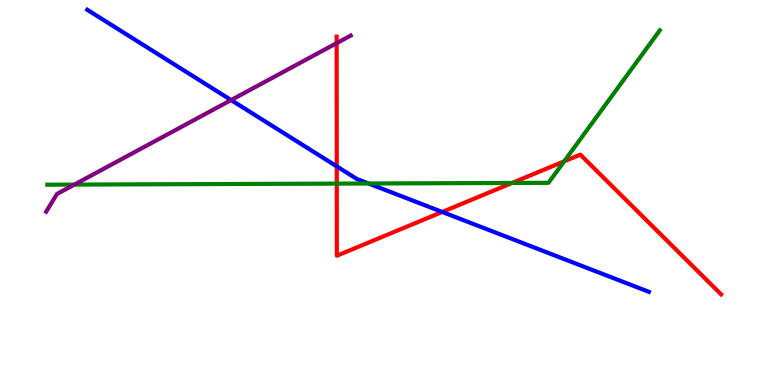[{'lines': ['blue', 'red'], 'intersections': [{'x': 4.35, 'y': 5.68}, {'x': 5.71, 'y': 4.49}]}, {'lines': ['green', 'red'], 'intersections': [{'x': 4.35, 'y': 5.23}, {'x': 6.61, 'y': 5.25}, {'x': 7.28, 'y': 5.81}]}, {'lines': ['purple', 'red'], 'intersections': [{'x': 4.34, 'y': 8.88}]}, {'lines': ['blue', 'green'], 'intersections': [{'x': 4.76, 'y': 5.23}]}, {'lines': ['blue', 'purple'], 'intersections': [{'x': 2.98, 'y': 7.4}]}, {'lines': ['green', 'purple'], 'intersections': [{'x': 0.96, 'y': 5.21}]}]